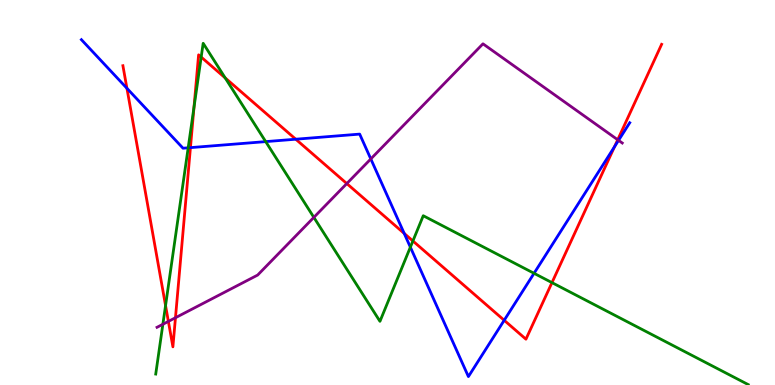[{'lines': ['blue', 'red'], 'intersections': [{'x': 1.64, 'y': 7.71}, {'x': 2.46, 'y': 6.17}, {'x': 3.82, 'y': 6.38}, {'x': 5.22, 'y': 3.94}, {'x': 6.51, 'y': 1.68}, {'x': 7.93, 'y': 6.19}]}, {'lines': ['green', 'red'], 'intersections': [{'x': 2.14, 'y': 2.06}, {'x': 2.5, 'y': 7.21}, {'x': 2.6, 'y': 8.52}, {'x': 2.91, 'y': 7.98}, {'x': 5.33, 'y': 3.74}, {'x': 7.12, 'y': 2.66}]}, {'lines': ['purple', 'red'], 'intersections': [{'x': 2.17, 'y': 1.65}, {'x': 2.26, 'y': 1.75}, {'x': 4.47, 'y': 5.23}, {'x': 7.97, 'y': 6.37}]}, {'lines': ['blue', 'green'], 'intersections': [{'x': 2.43, 'y': 6.16}, {'x': 3.43, 'y': 6.32}, {'x': 5.3, 'y': 3.58}, {'x': 6.89, 'y': 2.9}]}, {'lines': ['blue', 'purple'], 'intersections': [{'x': 4.78, 'y': 5.87}, {'x': 7.98, 'y': 6.35}]}, {'lines': ['green', 'purple'], 'intersections': [{'x': 2.1, 'y': 1.58}, {'x': 4.05, 'y': 4.35}]}]